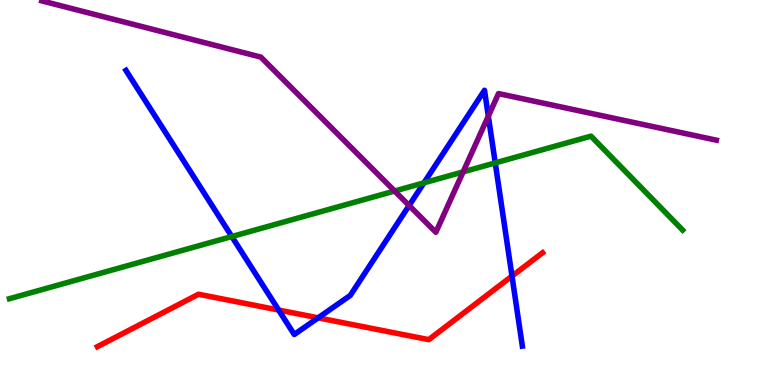[{'lines': ['blue', 'red'], 'intersections': [{'x': 3.6, 'y': 1.95}, {'x': 4.11, 'y': 1.74}, {'x': 6.61, 'y': 2.83}]}, {'lines': ['green', 'red'], 'intersections': []}, {'lines': ['purple', 'red'], 'intersections': []}, {'lines': ['blue', 'green'], 'intersections': [{'x': 2.99, 'y': 3.86}, {'x': 5.47, 'y': 5.25}, {'x': 6.39, 'y': 5.77}]}, {'lines': ['blue', 'purple'], 'intersections': [{'x': 5.28, 'y': 4.66}, {'x': 6.3, 'y': 6.98}]}, {'lines': ['green', 'purple'], 'intersections': [{'x': 5.09, 'y': 5.04}, {'x': 5.98, 'y': 5.54}]}]